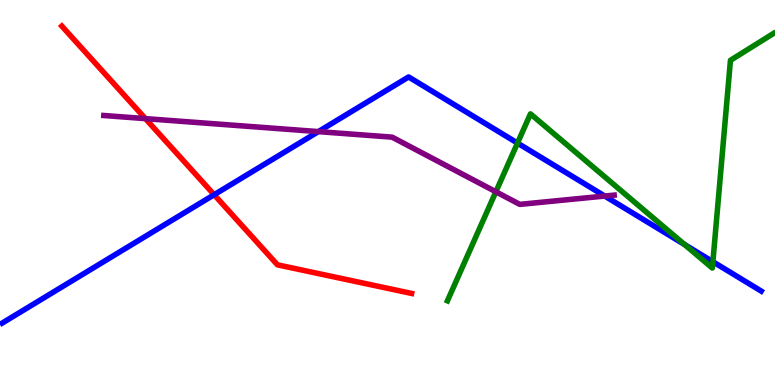[{'lines': ['blue', 'red'], 'intersections': [{'x': 2.76, 'y': 4.94}]}, {'lines': ['green', 'red'], 'intersections': []}, {'lines': ['purple', 'red'], 'intersections': [{'x': 1.88, 'y': 6.92}]}, {'lines': ['blue', 'green'], 'intersections': [{'x': 6.68, 'y': 6.28}, {'x': 8.83, 'y': 3.65}, {'x': 9.2, 'y': 3.2}]}, {'lines': ['blue', 'purple'], 'intersections': [{'x': 4.11, 'y': 6.58}, {'x': 7.8, 'y': 4.91}]}, {'lines': ['green', 'purple'], 'intersections': [{'x': 6.4, 'y': 5.02}]}]